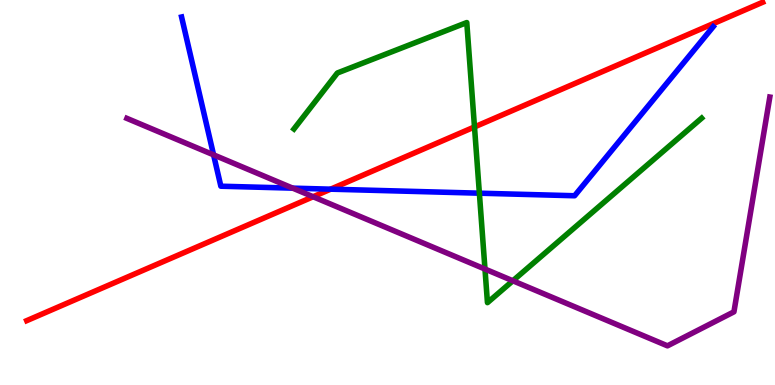[{'lines': ['blue', 'red'], 'intersections': [{'x': 4.27, 'y': 5.09}]}, {'lines': ['green', 'red'], 'intersections': [{'x': 6.12, 'y': 6.7}]}, {'lines': ['purple', 'red'], 'intersections': [{'x': 4.04, 'y': 4.89}]}, {'lines': ['blue', 'green'], 'intersections': [{'x': 6.19, 'y': 4.98}]}, {'lines': ['blue', 'purple'], 'intersections': [{'x': 2.76, 'y': 5.98}, {'x': 3.78, 'y': 5.11}]}, {'lines': ['green', 'purple'], 'intersections': [{'x': 6.26, 'y': 3.01}, {'x': 6.62, 'y': 2.71}]}]